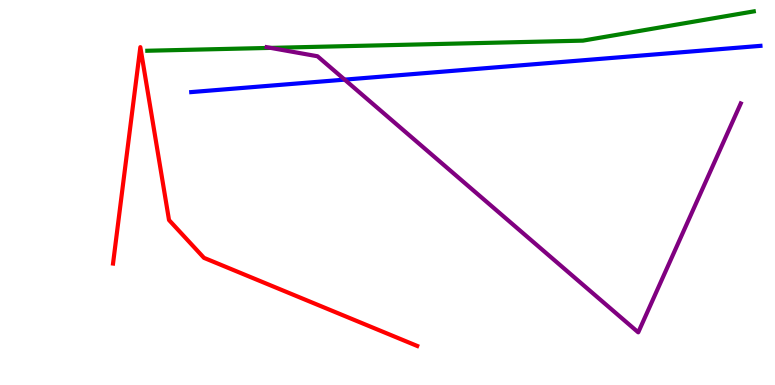[{'lines': ['blue', 'red'], 'intersections': []}, {'lines': ['green', 'red'], 'intersections': []}, {'lines': ['purple', 'red'], 'intersections': []}, {'lines': ['blue', 'green'], 'intersections': []}, {'lines': ['blue', 'purple'], 'intersections': [{'x': 4.45, 'y': 7.93}]}, {'lines': ['green', 'purple'], 'intersections': [{'x': 3.49, 'y': 8.76}]}]